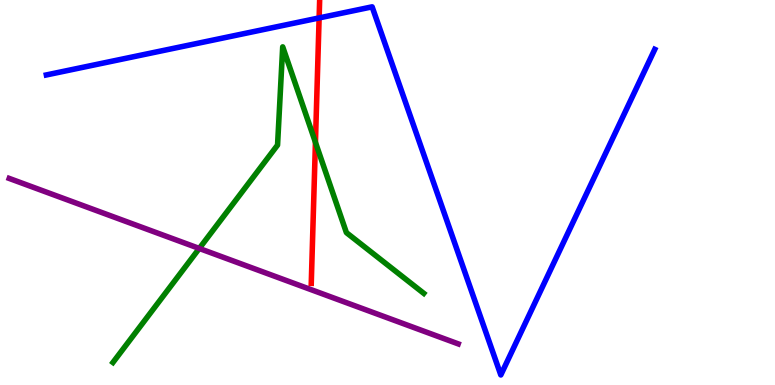[{'lines': ['blue', 'red'], 'intersections': [{'x': 4.12, 'y': 9.53}]}, {'lines': ['green', 'red'], 'intersections': [{'x': 4.07, 'y': 6.3}]}, {'lines': ['purple', 'red'], 'intersections': []}, {'lines': ['blue', 'green'], 'intersections': []}, {'lines': ['blue', 'purple'], 'intersections': []}, {'lines': ['green', 'purple'], 'intersections': [{'x': 2.57, 'y': 3.55}]}]